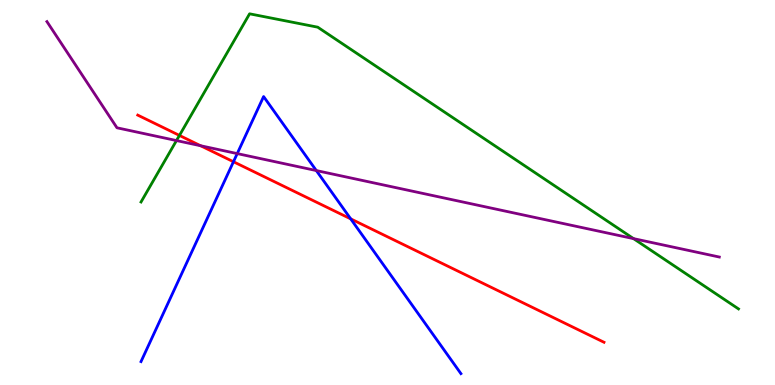[{'lines': ['blue', 'red'], 'intersections': [{'x': 3.01, 'y': 5.8}, {'x': 4.53, 'y': 4.32}]}, {'lines': ['green', 'red'], 'intersections': [{'x': 2.32, 'y': 6.48}]}, {'lines': ['purple', 'red'], 'intersections': [{'x': 2.59, 'y': 6.21}]}, {'lines': ['blue', 'green'], 'intersections': []}, {'lines': ['blue', 'purple'], 'intersections': [{'x': 3.06, 'y': 6.01}, {'x': 4.08, 'y': 5.57}]}, {'lines': ['green', 'purple'], 'intersections': [{'x': 2.28, 'y': 6.35}, {'x': 8.17, 'y': 3.8}]}]